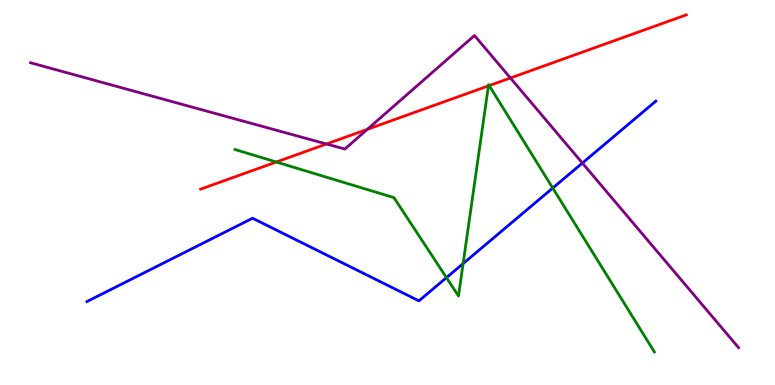[{'lines': ['blue', 'red'], 'intersections': []}, {'lines': ['green', 'red'], 'intersections': [{'x': 3.56, 'y': 5.79}, {'x': 6.3, 'y': 7.77}, {'x': 6.31, 'y': 7.78}]}, {'lines': ['purple', 'red'], 'intersections': [{'x': 4.21, 'y': 6.26}, {'x': 4.74, 'y': 6.64}, {'x': 6.59, 'y': 7.97}]}, {'lines': ['blue', 'green'], 'intersections': [{'x': 5.76, 'y': 2.79}, {'x': 5.98, 'y': 3.15}, {'x': 7.13, 'y': 5.12}]}, {'lines': ['blue', 'purple'], 'intersections': [{'x': 7.51, 'y': 5.77}]}, {'lines': ['green', 'purple'], 'intersections': []}]